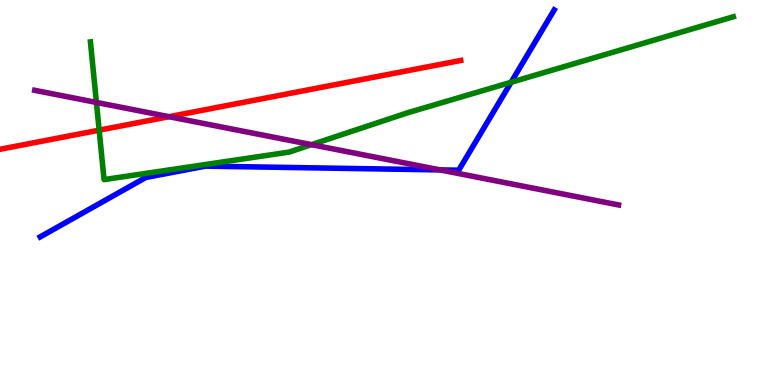[{'lines': ['blue', 'red'], 'intersections': []}, {'lines': ['green', 'red'], 'intersections': [{'x': 1.28, 'y': 6.62}]}, {'lines': ['purple', 'red'], 'intersections': [{'x': 2.18, 'y': 6.97}]}, {'lines': ['blue', 'green'], 'intersections': [{'x': 6.6, 'y': 7.86}]}, {'lines': ['blue', 'purple'], 'intersections': [{'x': 5.68, 'y': 5.59}]}, {'lines': ['green', 'purple'], 'intersections': [{'x': 1.24, 'y': 7.34}, {'x': 4.02, 'y': 6.24}]}]